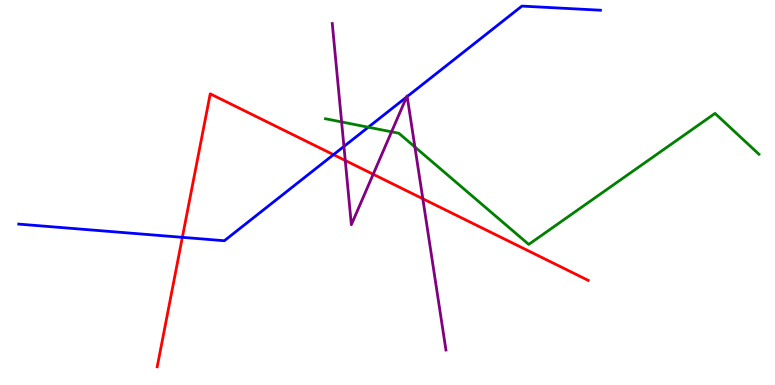[{'lines': ['blue', 'red'], 'intersections': [{'x': 2.35, 'y': 3.84}, {'x': 4.3, 'y': 5.98}]}, {'lines': ['green', 'red'], 'intersections': []}, {'lines': ['purple', 'red'], 'intersections': [{'x': 4.45, 'y': 5.83}, {'x': 4.82, 'y': 5.47}, {'x': 5.46, 'y': 4.84}]}, {'lines': ['blue', 'green'], 'intersections': [{'x': 4.75, 'y': 6.7}]}, {'lines': ['blue', 'purple'], 'intersections': [{'x': 4.44, 'y': 6.2}, {'x': 5.25, 'y': 7.48}, {'x': 5.25, 'y': 7.49}]}, {'lines': ['green', 'purple'], 'intersections': [{'x': 4.41, 'y': 6.83}, {'x': 5.05, 'y': 6.58}, {'x': 5.35, 'y': 6.18}]}]